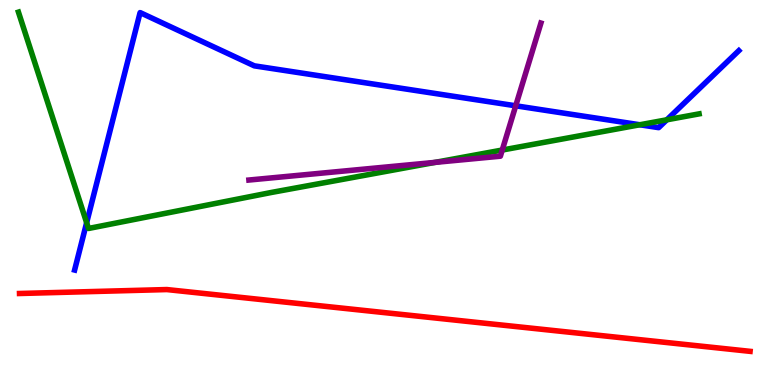[{'lines': ['blue', 'red'], 'intersections': []}, {'lines': ['green', 'red'], 'intersections': []}, {'lines': ['purple', 'red'], 'intersections': []}, {'lines': ['blue', 'green'], 'intersections': [{'x': 1.12, 'y': 4.22}, {'x': 8.26, 'y': 6.76}, {'x': 8.6, 'y': 6.89}]}, {'lines': ['blue', 'purple'], 'intersections': [{'x': 6.65, 'y': 7.25}]}, {'lines': ['green', 'purple'], 'intersections': [{'x': 5.61, 'y': 5.78}, {'x': 6.48, 'y': 6.1}]}]